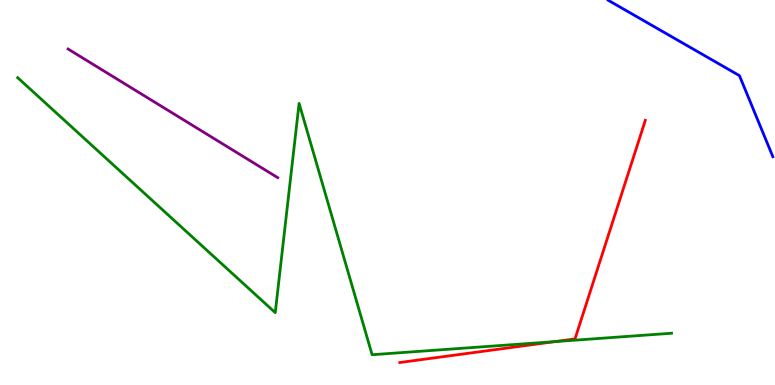[{'lines': ['blue', 'red'], 'intersections': []}, {'lines': ['green', 'red'], 'intersections': [{'x': 7.16, 'y': 1.13}]}, {'lines': ['purple', 'red'], 'intersections': []}, {'lines': ['blue', 'green'], 'intersections': []}, {'lines': ['blue', 'purple'], 'intersections': []}, {'lines': ['green', 'purple'], 'intersections': []}]